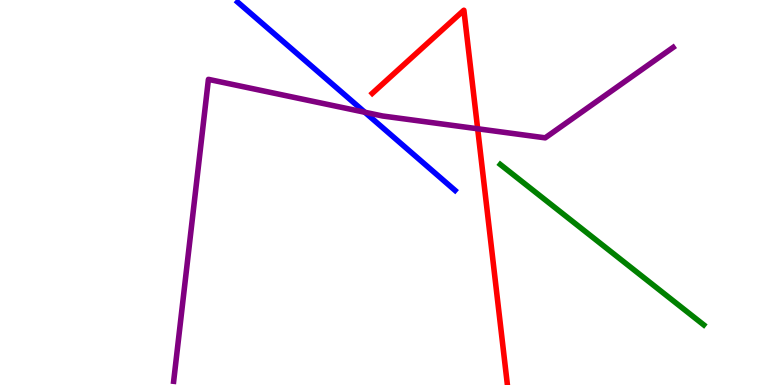[{'lines': ['blue', 'red'], 'intersections': []}, {'lines': ['green', 'red'], 'intersections': []}, {'lines': ['purple', 'red'], 'intersections': [{'x': 6.16, 'y': 6.66}]}, {'lines': ['blue', 'green'], 'intersections': []}, {'lines': ['blue', 'purple'], 'intersections': [{'x': 4.71, 'y': 7.08}]}, {'lines': ['green', 'purple'], 'intersections': []}]